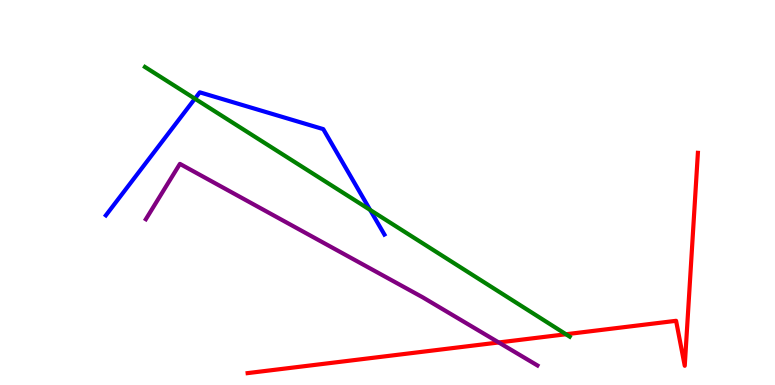[{'lines': ['blue', 'red'], 'intersections': []}, {'lines': ['green', 'red'], 'intersections': [{'x': 7.3, 'y': 1.32}]}, {'lines': ['purple', 'red'], 'intersections': [{'x': 6.44, 'y': 1.1}]}, {'lines': ['blue', 'green'], 'intersections': [{'x': 2.51, 'y': 7.44}, {'x': 4.78, 'y': 4.55}]}, {'lines': ['blue', 'purple'], 'intersections': []}, {'lines': ['green', 'purple'], 'intersections': []}]